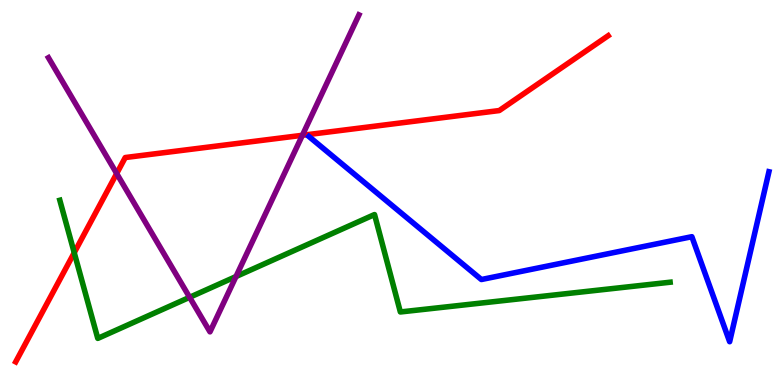[{'lines': ['blue', 'red'], 'intersections': []}, {'lines': ['green', 'red'], 'intersections': [{'x': 0.958, 'y': 3.44}]}, {'lines': ['purple', 'red'], 'intersections': [{'x': 1.51, 'y': 5.49}, {'x': 3.9, 'y': 6.49}]}, {'lines': ['blue', 'green'], 'intersections': []}, {'lines': ['blue', 'purple'], 'intersections': []}, {'lines': ['green', 'purple'], 'intersections': [{'x': 2.45, 'y': 2.28}, {'x': 3.04, 'y': 2.82}]}]